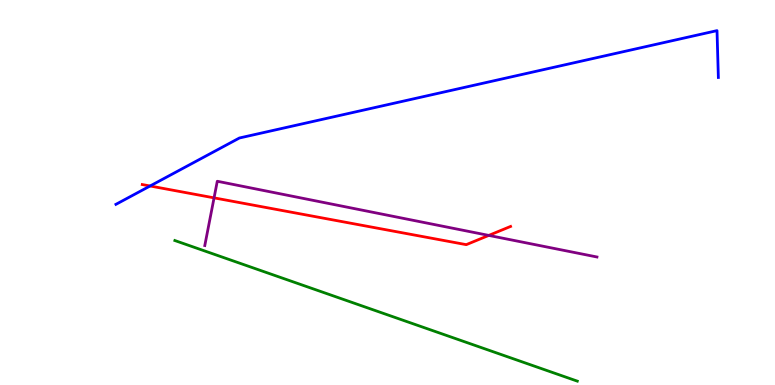[{'lines': ['blue', 'red'], 'intersections': [{'x': 1.94, 'y': 5.17}]}, {'lines': ['green', 'red'], 'intersections': []}, {'lines': ['purple', 'red'], 'intersections': [{'x': 2.76, 'y': 4.86}, {'x': 6.31, 'y': 3.89}]}, {'lines': ['blue', 'green'], 'intersections': []}, {'lines': ['blue', 'purple'], 'intersections': []}, {'lines': ['green', 'purple'], 'intersections': []}]